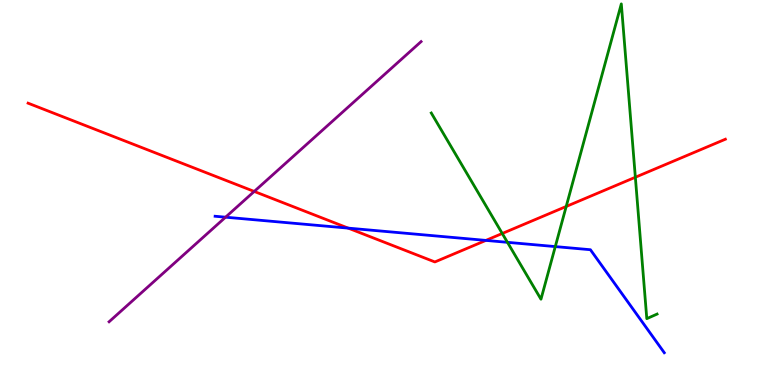[{'lines': ['blue', 'red'], 'intersections': [{'x': 4.49, 'y': 4.07}, {'x': 6.27, 'y': 3.76}]}, {'lines': ['green', 'red'], 'intersections': [{'x': 6.48, 'y': 3.94}, {'x': 7.31, 'y': 4.64}, {'x': 8.2, 'y': 5.4}]}, {'lines': ['purple', 'red'], 'intersections': [{'x': 3.28, 'y': 5.03}]}, {'lines': ['blue', 'green'], 'intersections': [{'x': 6.55, 'y': 3.71}, {'x': 7.17, 'y': 3.6}]}, {'lines': ['blue', 'purple'], 'intersections': [{'x': 2.91, 'y': 4.36}]}, {'lines': ['green', 'purple'], 'intersections': []}]